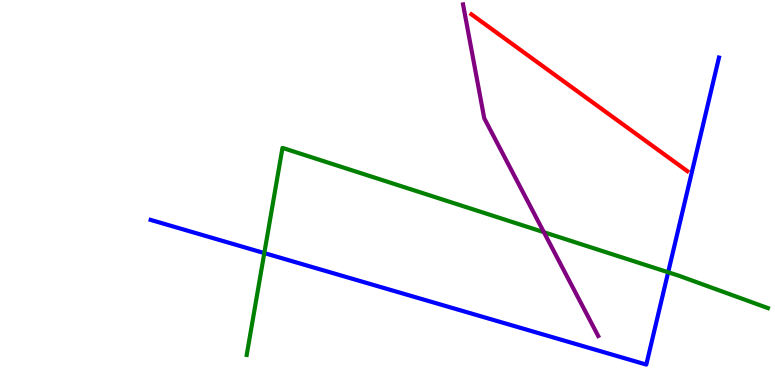[{'lines': ['blue', 'red'], 'intersections': []}, {'lines': ['green', 'red'], 'intersections': []}, {'lines': ['purple', 'red'], 'intersections': []}, {'lines': ['blue', 'green'], 'intersections': [{'x': 3.41, 'y': 3.43}, {'x': 8.62, 'y': 2.93}]}, {'lines': ['blue', 'purple'], 'intersections': []}, {'lines': ['green', 'purple'], 'intersections': [{'x': 7.02, 'y': 3.97}]}]